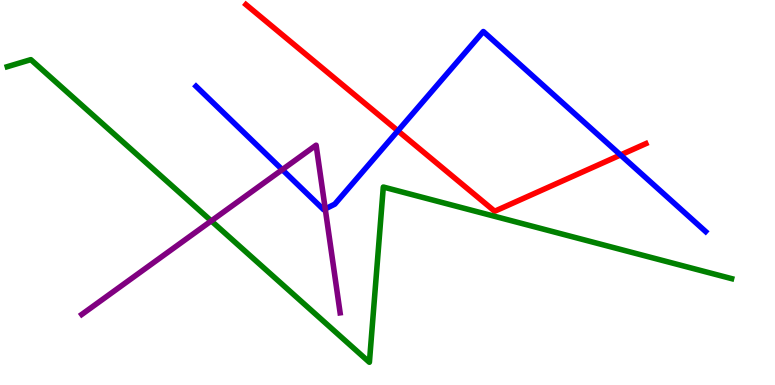[{'lines': ['blue', 'red'], 'intersections': [{'x': 5.13, 'y': 6.6}, {'x': 8.01, 'y': 5.97}]}, {'lines': ['green', 'red'], 'intersections': []}, {'lines': ['purple', 'red'], 'intersections': []}, {'lines': ['blue', 'green'], 'intersections': []}, {'lines': ['blue', 'purple'], 'intersections': [{'x': 3.64, 'y': 5.59}, {'x': 4.2, 'y': 4.57}]}, {'lines': ['green', 'purple'], 'intersections': [{'x': 2.73, 'y': 4.26}]}]